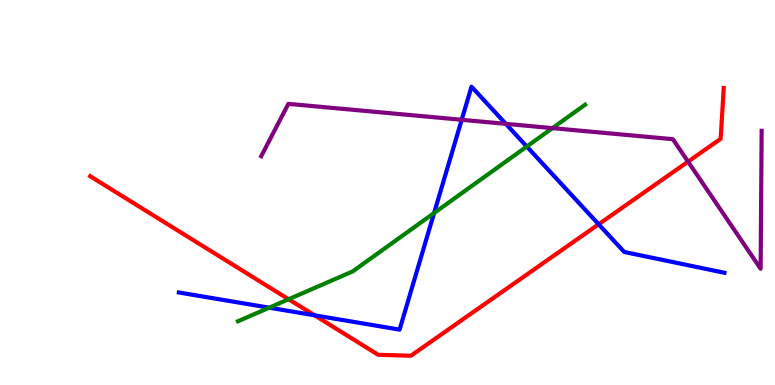[{'lines': ['blue', 'red'], 'intersections': [{'x': 4.06, 'y': 1.81}, {'x': 7.72, 'y': 4.17}]}, {'lines': ['green', 'red'], 'intersections': [{'x': 3.72, 'y': 2.23}]}, {'lines': ['purple', 'red'], 'intersections': [{'x': 8.88, 'y': 5.8}]}, {'lines': ['blue', 'green'], 'intersections': [{'x': 3.47, 'y': 2.01}, {'x': 5.6, 'y': 4.47}, {'x': 6.8, 'y': 6.19}]}, {'lines': ['blue', 'purple'], 'intersections': [{'x': 5.96, 'y': 6.89}, {'x': 6.53, 'y': 6.78}]}, {'lines': ['green', 'purple'], 'intersections': [{'x': 7.13, 'y': 6.67}]}]